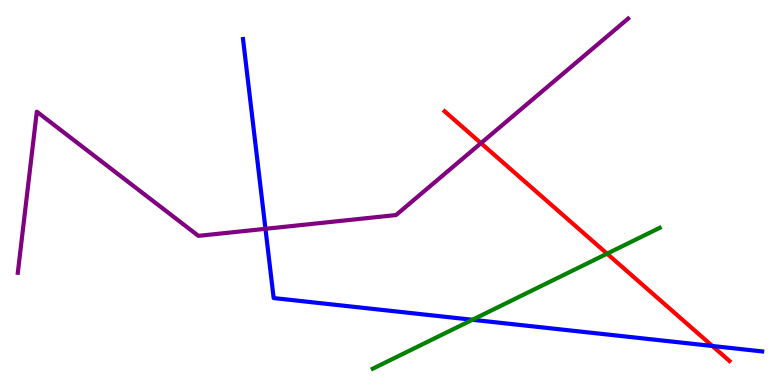[{'lines': ['blue', 'red'], 'intersections': [{'x': 9.19, 'y': 1.01}]}, {'lines': ['green', 'red'], 'intersections': [{'x': 7.83, 'y': 3.41}]}, {'lines': ['purple', 'red'], 'intersections': [{'x': 6.21, 'y': 6.28}]}, {'lines': ['blue', 'green'], 'intersections': [{'x': 6.1, 'y': 1.69}]}, {'lines': ['blue', 'purple'], 'intersections': [{'x': 3.43, 'y': 4.06}]}, {'lines': ['green', 'purple'], 'intersections': []}]